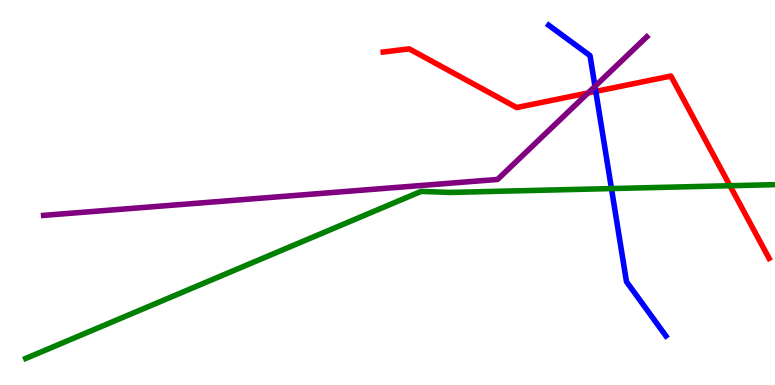[{'lines': ['blue', 'red'], 'intersections': [{'x': 7.69, 'y': 7.63}]}, {'lines': ['green', 'red'], 'intersections': [{'x': 9.42, 'y': 5.18}]}, {'lines': ['purple', 'red'], 'intersections': [{'x': 7.59, 'y': 7.59}]}, {'lines': ['blue', 'green'], 'intersections': [{'x': 7.89, 'y': 5.1}]}, {'lines': ['blue', 'purple'], 'intersections': [{'x': 7.68, 'y': 7.76}]}, {'lines': ['green', 'purple'], 'intersections': []}]